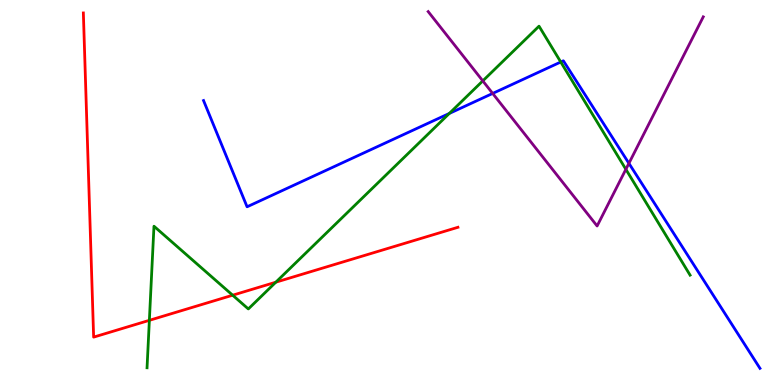[{'lines': ['blue', 'red'], 'intersections': []}, {'lines': ['green', 'red'], 'intersections': [{'x': 1.93, 'y': 1.68}, {'x': 3.0, 'y': 2.33}, {'x': 3.56, 'y': 2.67}]}, {'lines': ['purple', 'red'], 'intersections': []}, {'lines': ['blue', 'green'], 'intersections': [{'x': 5.8, 'y': 7.05}, {'x': 7.24, 'y': 8.39}]}, {'lines': ['blue', 'purple'], 'intersections': [{'x': 6.36, 'y': 7.57}, {'x': 8.11, 'y': 5.76}]}, {'lines': ['green', 'purple'], 'intersections': [{'x': 6.23, 'y': 7.9}, {'x': 8.08, 'y': 5.6}]}]